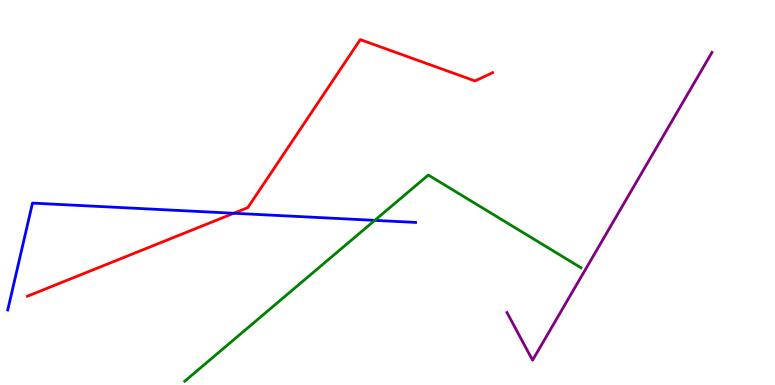[{'lines': ['blue', 'red'], 'intersections': [{'x': 3.02, 'y': 4.46}]}, {'lines': ['green', 'red'], 'intersections': []}, {'lines': ['purple', 'red'], 'intersections': []}, {'lines': ['blue', 'green'], 'intersections': [{'x': 4.84, 'y': 4.28}]}, {'lines': ['blue', 'purple'], 'intersections': []}, {'lines': ['green', 'purple'], 'intersections': []}]